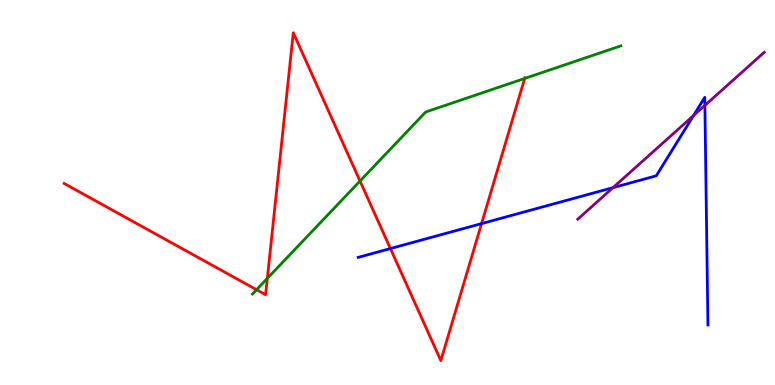[{'lines': ['blue', 'red'], 'intersections': [{'x': 5.04, 'y': 3.54}, {'x': 6.21, 'y': 4.19}]}, {'lines': ['green', 'red'], 'intersections': [{'x': 3.31, 'y': 2.47}, {'x': 3.45, 'y': 2.77}, {'x': 4.65, 'y': 5.3}, {'x': 6.77, 'y': 7.96}]}, {'lines': ['purple', 'red'], 'intersections': []}, {'lines': ['blue', 'green'], 'intersections': []}, {'lines': ['blue', 'purple'], 'intersections': [{'x': 7.91, 'y': 5.13}, {'x': 8.95, 'y': 7.0}, {'x': 9.1, 'y': 7.26}]}, {'lines': ['green', 'purple'], 'intersections': []}]